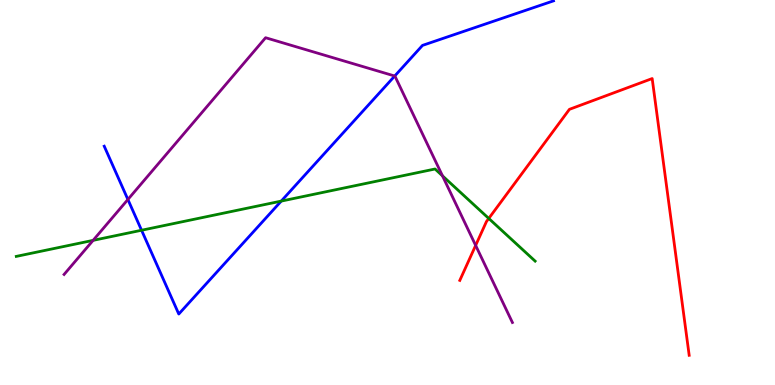[{'lines': ['blue', 'red'], 'intersections': []}, {'lines': ['green', 'red'], 'intersections': [{'x': 6.31, 'y': 4.33}]}, {'lines': ['purple', 'red'], 'intersections': [{'x': 6.14, 'y': 3.63}]}, {'lines': ['blue', 'green'], 'intersections': [{'x': 1.83, 'y': 4.02}, {'x': 3.63, 'y': 4.78}]}, {'lines': ['blue', 'purple'], 'intersections': [{'x': 1.65, 'y': 4.82}, {'x': 5.09, 'y': 8.03}]}, {'lines': ['green', 'purple'], 'intersections': [{'x': 1.2, 'y': 3.76}, {'x': 5.71, 'y': 5.43}]}]